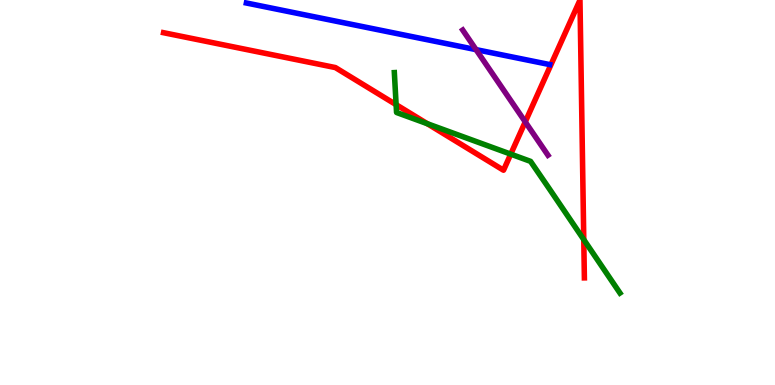[{'lines': ['blue', 'red'], 'intersections': []}, {'lines': ['green', 'red'], 'intersections': [{'x': 5.11, 'y': 7.28}, {'x': 5.51, 'y': 6.79}, {'x': 6.59, 'y': 6.0}, {'x': 7.53, 'y': 3.78}]}, {'lines': ['purple', 'red'], 'intersections': [{'x': 6.78, 'y': 6.83}]}, {'lines': ['blue', 'green'], 'intersections': []}, {'lines': ['blue', 'purple'], 'intersections': [{'x': 6.14, 'y': 8.71}]}, {'lines': ['green', 'purple'], 'intersections': []}]